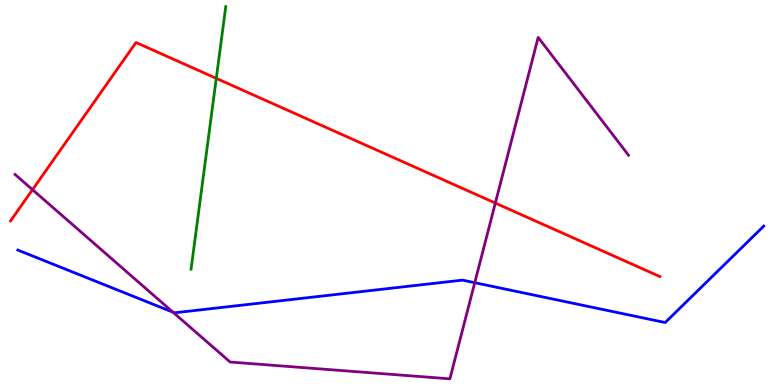[{'lines': ['blue', 'red'], 'intersections': []}, {'lines': ['green', 'red'], 'intersections': [{'x': 2.79, 'y': 7.96}]}, {'lines': ['purple', 'red'], 'intersections': [{'x': 0.419, 'y': 5.07}, {'x': 6.39, 'y': 4.73}]}, {'lines': ['blue', 'green'], 'intersections': []}, {'lines': ['blue', 'purple'], 'intersections': [{'x': 2.23, 'y': 1.89}, {'x': 6.13, 'y': 2.66}]}, {'lines': ['green', 'purple'], 'intersections': []}]